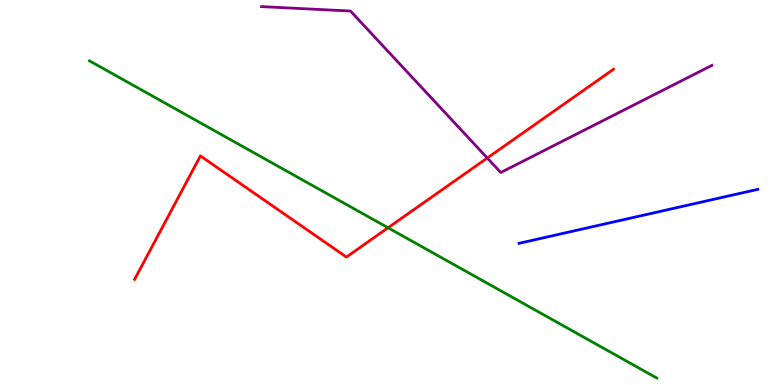[{'lines': ['blue', 'red'], 'intersections': []}, {'lines': ['green', 'red'], 'intersections': [{'x': 5.01, 'y': 4.08}]}, {'lines': ['purple', 'red'], 'intersections': [{'x': 6.29, 'y': 5.9}]}, {'lines': ['blue', 'green'], 'intersections': []}, {'lines': ['blue', 'purple'], 'intersections': []}, {'lines': ['green', 'purple'], 'intersections': []}]